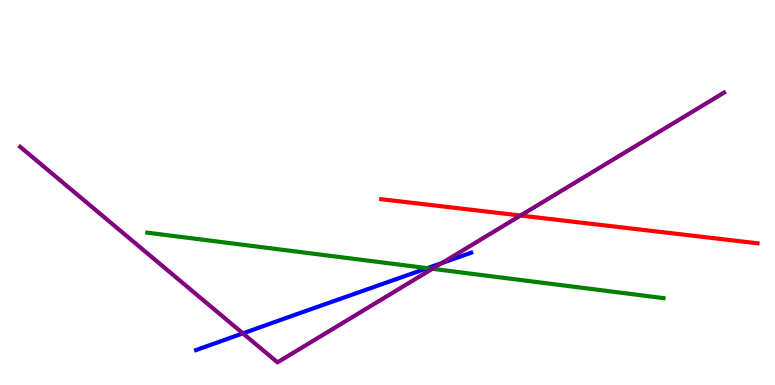[{'lines': ['blue', 'red'], 'intersections': []}, {'lines': ['green', 'red'], 'intersections': []}, {'lines': ['purple', 'red'], 'intersections': [{'x': 6.72, 'y': 4.4}]}, {'lines': ['blue', 'green'], 'intersections': [{'x': 5.51, 'y': 3.03}]}, {'lines': ['blue', 'purple'], 'intersections': [{'x': 3.13, 'y': 1.34}, {'x': 5.7, 'y': 3.17}]}, {'lines': ['green', 'purple'], 'intersections': [{'x': 5.58, 'y': 3.02}]}]